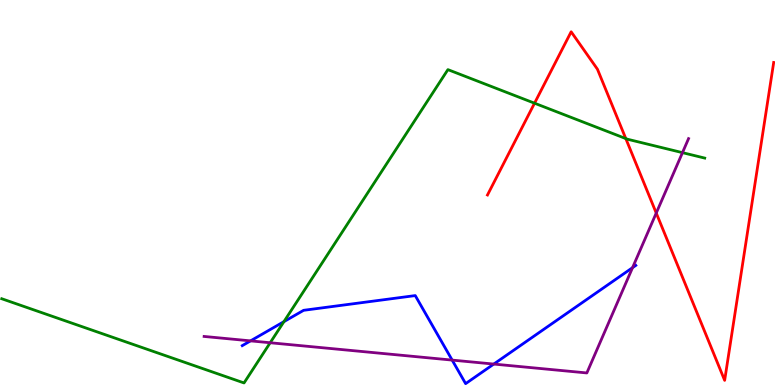[{'lines': ['blue', 'red'], 'intersections': []}, {'lines': ['green', 'red'], 'intersections': [{'x': 6.9, 'y': 7.32}, {'x': 8.07, 'y': 6.4}]}, {'lines': ['purple', 'red'], 'intersections': [{'x': 8.47, 'y': 4.47}]}, {'lines': ['blue', 'green'], 'intersections': [{'x': 3.66, 'y': 1.65}]}, {'lines': ['blue', 'purple'], 'intersections': [{'x': 3.23, 'y': 1.15}, {'x': 5.83, 'y': 0.647}, {'x': 6.37, 'y': 0.544}, {'x': 8.16, 'y': 3.05}]}, {'lines': ['green', 'purple'], 'intersections': [{'x': 3.49, 'y': 1.1}, {'x': 8.81, 'y': 6.04}]}]